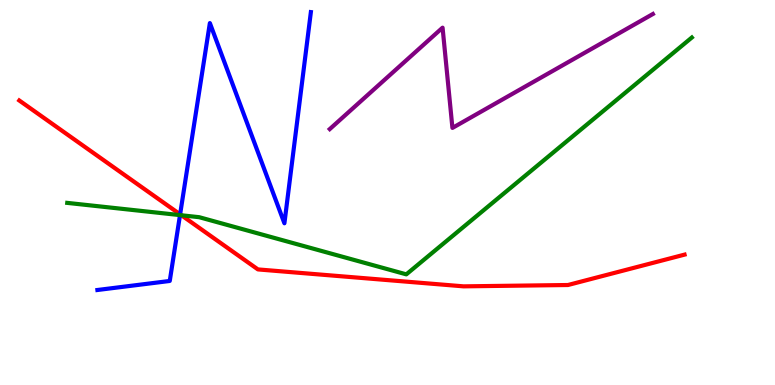[{'lines': ['blue', 'red'], 'intersections': [{'x': 2.32, 'y': 4.43}]}, {'lines': ['green', 'red'], 'intersections': [{'x': 2.34, 'y': 4.41}]}, {'lines': ['purple', 'red'], 'intersections': []}, {'lines': ['blue', 'green'], 'intersections': [{'x': 2.32, 'y': 4.41}]}, {'lines': ['blue', 'purple'], 'intersections': []}, {'lines': ['green', 'purple'], 'intersections': []}]